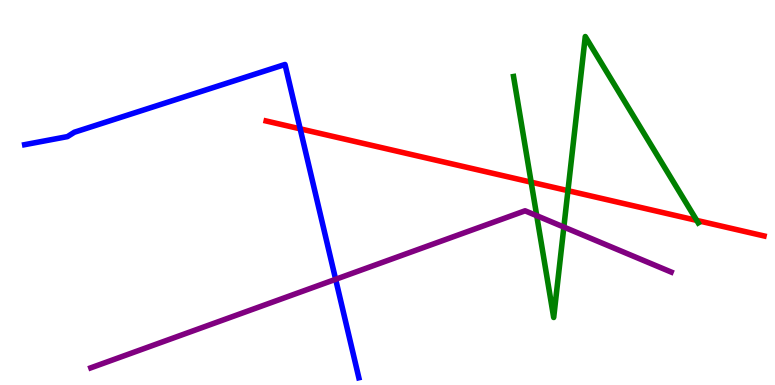[{'lines': ['blue', 'red'], 'intersections': [{'x': 3.87, 'y': 6.65}]}, {'lines': ['green', 'red'], 'intersections': [{'x': 6.85, 'y': 5.27}, {'x': 7.33, 'y': 5.05}, {'x': 8.99, 'y': 4.28}]}, {'lines': ['purple', 'red'], 'intersections': []}, {'lines': ['blue', 'green'], 'intersections': []}, {'lines': ['blue', 'purple'], 'intersections': [{'x': 4.33, 'y': 2.75}]}, {'lines': ['green', 'purple'], 'intersections': [{'x': 6.93, 'y': 4.4}, {'x': 7.28, 'y': 4.1}]}]